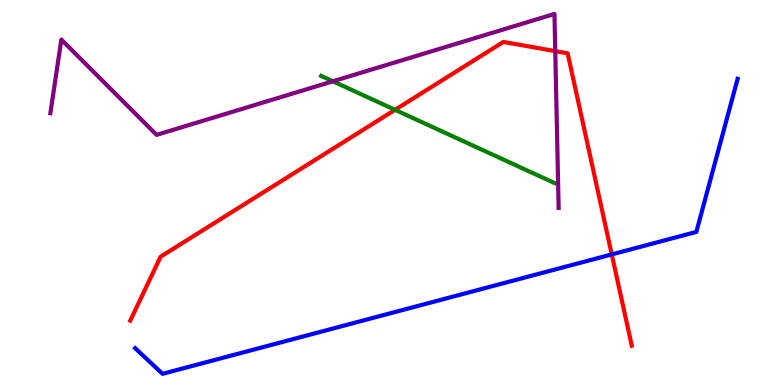[{'lines': ['blue', 'red'], 'intersections': [{'x': 7.89, 'y': 3.39}]}, {'lines': ['green', 'red'], 'intersections': [{'x': 5.1, 'y': 7.15}]}, {'lines': ['purple', 'red'], 'intersections': [{'x': 7.16, 'y': 8.67}]}, {'lines': ['blue', 'green'], 'intersections': []}, {'lines': ['blue', 'purple'], 'intersections': []}, {'lines': ['green', 'purple'], 'intersections': [{'x': 4.3, 'y': 7.89}]}]